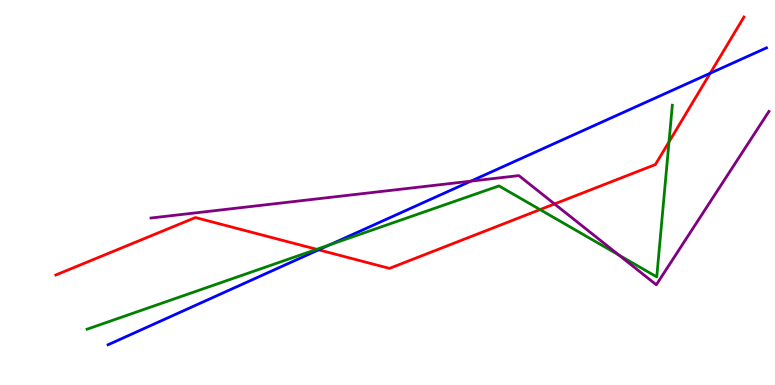[{'lines': ['blue', 'red'], 'intersections': [{'x': 4.11, 'y': 3.51}, {'x': 9.16, 'y': 8.1}]}, {'lines': ['green', 'red'], 'intersections': [{'x': 4.09, 'y': 3.52}, {'x': 6.97, 'y': 4.56}, {'x': 8.63, 'y': 6.32}]}, {'lines': ['purple', 'red'], 'intersections': [{'x': 7.16, 'y': 4.7}]}, {'lines': ['blue', 'green'], 'intersections': [{'x': 4.26, 'y': 3.64}]}, {'lines': ['blue', 'purple'], 'intersections': [{'x': 6.08, 'y': 5.3}]}, {'lines': ['green', 'purple'], 'intersections': [{'x': 7.99, 'y': 3.37}]}]